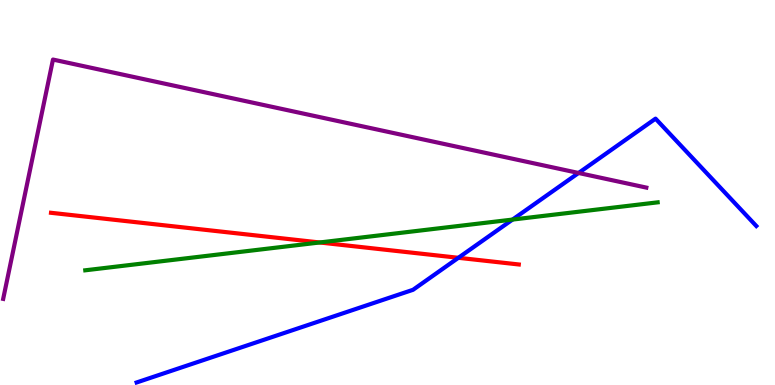[{'lines': ['blue', 'red'], 'intersections': [{'x': 5.91, 'y': 3.3}]}, {'lines': ['green', 'red'], 'intersections': [{'x': 4.12, 'y': 3.7}]}, {'lines': ['purple', 'red'], 'intersections': []}, {'lines': ['blue', 'green'], 'intersections': [{'x': 6.61, 'y': 4.3}]}, {'lines': ['blue', 'purple'], 'intersections': [{'x': 7.47, 'y': 5.51}]}, {'lines': ['green', 'purple'], 'intersections': []}]